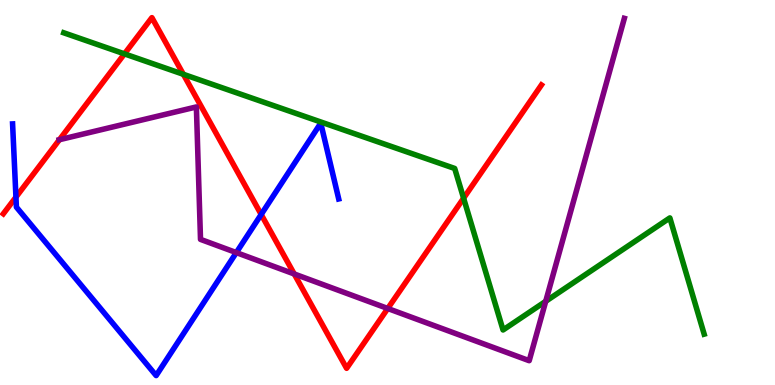[{'lines': ['blue', 'red'], 'intersections': [{'x': 0.206, 'y': 4.88}, {'x': 3.37, 'y': 4.43}]}, {'lines': ['green', 'red'], 'intersections': [{'x': 1.61, 'y': 8.6}, {'x': 2.37, 'y': 8.07}, {'x': 5.98, 'y': 4.85}]}, {'lines': ['purple', 'red'], 'intersections': [{'x': 0.767, 'y': 6.37}, {'x': 3.8, 'y': 2.88}, {'x': 5.0, 'y': 1.99}]}, {'lines': ['blue', 'green'], 'intersections': []}, {'lines': ['blue', 'purple'], 'intersections': [{'x': 3.05, 'y': 3.44}]}, {'lines': ['green', 'purple'], 'intersections': [{'x': 7.04, 'y': 2.17}]}]